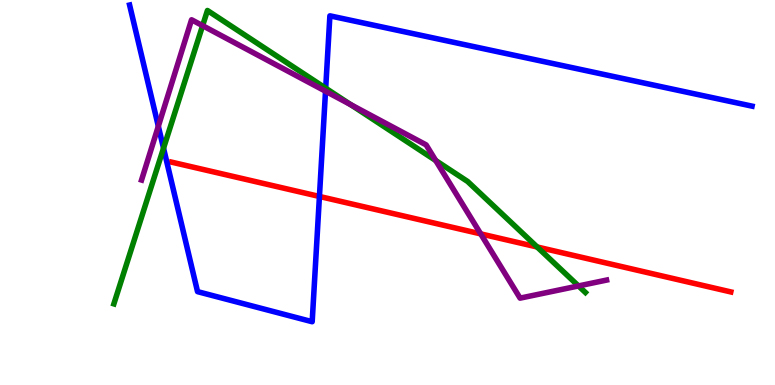[{'lines': ['blue', 'red'], 'intersections': [{'x': 4.12, 'y': 4.9}]}, {'lines': ['green', 'red'], 'intersections': [{'x': 6.93, 'y': 3.58}]}, {'lines': ['purple', 'red'], 'intersections': [{'x': 6.2, 'y': 3.93}]}, {'lines': ['blue', 'green'], 'intersections': [{'x': 2.11, 'y': 6.15}, {'x': 4.2, 'y': 7.71}]}, {'lines': ['blue', 'purple'], 'intersections': [{'x': 2.04, 'y': 6.72}, {'x': 4.2, 'y': 7.63}]}, {'lines': ['green', 'purple'], 'intersections': [{'x': 2.61, 'y': 9.33}, {'x': 4.53, 'y': 7.28}, {'x': 5.62, 'y': 5.83}, {'x': 7.46, 'y': 2.57}]}]